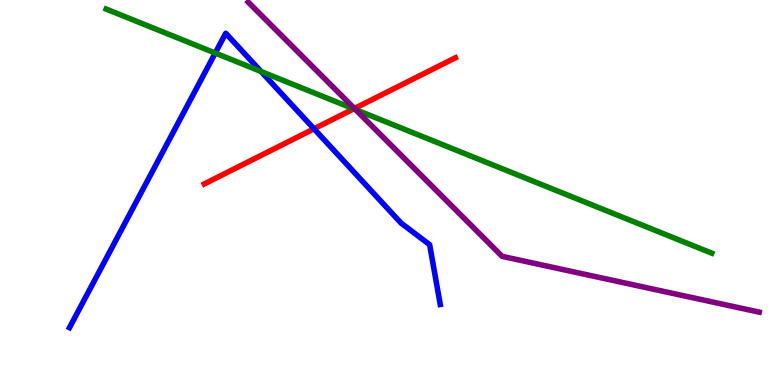[{'lines': ['blue', 'red'], 'intersections': [{'x': 4.05, 'y': 6.65}]}, {'lines': ['green', 'red'], 'intersections': [{'x': 4.56, 'y': 7.17}]}, {'lines': ['purple', 'red'], 'intersections': [{'x': 4.57, 'y': 7.18}]}, {'lines': ['blue', 'green'], 'intersections': [{'x': 2.78, 'y': 8.62}, {'x': 3.37, 'y': 8.14}]}, {'lines': ['blue', 'purple'], 'intersections': []}, {'lines': ['green', 'purple'], 'intersections': [{'x': 4.59, 'y': 7.15}]}]